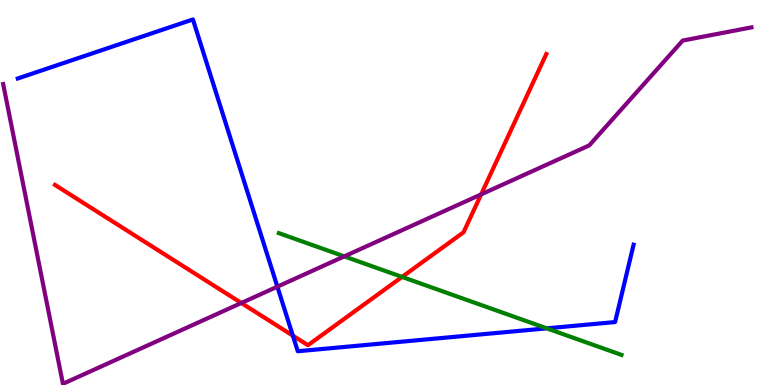[{'lines': ['blue', 'red'], 'intersections': [{'x': 3.78, 'y': 1.28}]}, {'lines': ['green', 'red'], 'intersections': [{'x': 5.19, 'y': 2.81}]}, {'lines': ['purple', 'red'], 'intersections': [{'x': 3.11, 'y': 2.13}, {'x': 6.21, 'y': 4.95}]}, {'lines': ['blue', 'green'], 'intersections': [{'x': 7.05, 'y': 1.47}]}, {'lines': ['blue', 'purple'], 'intersections': [{'x': 3.58, 'y': 2.55}]}, {'lines': ['green', 'purple'], 'intersections': [{'x': 4.44, 'y': 3.34}]}]